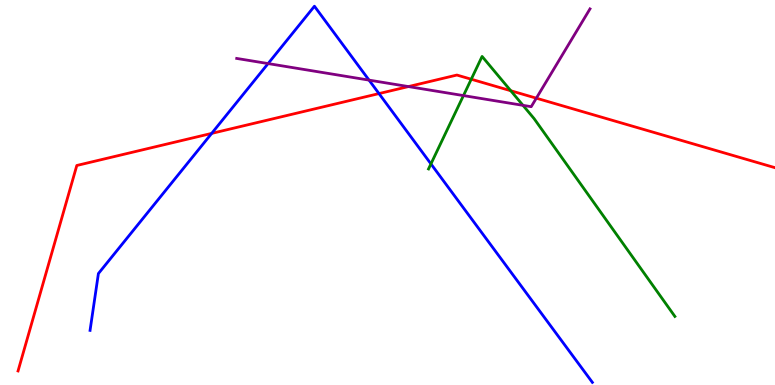[{'lines': ['blue', 'red'], 'intersections': [{'x': 2.73, 'y': 6.54}, {'x': 4.89, 'y': 7.57}]}, {'lines': ['green', 'red'], 'intersections': [{'x': 6.08, 'y': 7.94}, {'x': 6.59, 'y': 7.64}]}, {'lines': ['purple', 'red'], 'intersections': [{'x': 5.27, 'y': 7.75}, {'x': 6.92, 'y': 7.45}]}, {'lines': ['blue', 'green'], 'intersections': [{'x': 5.56, 'y': 5.74}]}, {'lines': ['blue', 'purple'], 'intersections': [{'x': 3.46, 'y': 8.35}, {'x': 4.76, 'y': 7.92}]}, {'lines': ['green', 'purple'], 'intersections': [{'x': 5.98, 'y': 7.52}, {'x': 6.75, 'y': 7.26}]}]